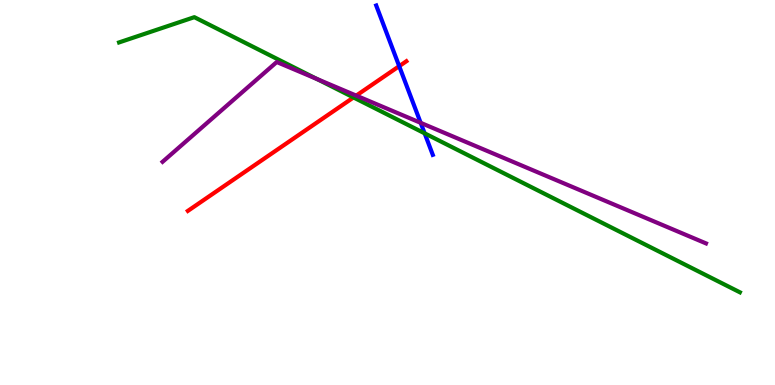[{'lines': ['blue', 'red'], 'intersections': [{'x': 5.15, 'y': 8.28}]}, {'lines': ['green', 'red'], 'intersections': [{'x': 4.56, 'y': 7.47}]}, {'lines': ['purple', 'red'], 'intersections': [{'x': 4.6, 'y': 7.52}]}, {'lines': ['blue', 'green'], 'intersections': [{'x': 5.48, 'y': 6.54}]}, {'lines': ['blue', 'purple'], 'intersections': [{'x': 5.43, 'y': 6.81}]}, {'lines': ['green', 'purple'], 'intersections': [{'x': 4.09, 'y': 7.95}]}]